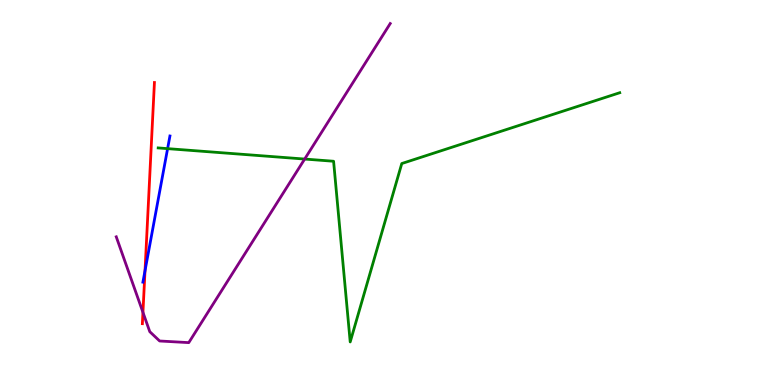[{'lines': ['blue', 'red'], 'intersections': [{'x': 1.87, 'y': 2.97}]}, {'lines': ['green', 'red'], 'intersections': []}, {'lines': ['purple', 'red'], 'intersections': [{'x': 1.84, 'y': 1.89}]}, {'lines': ['blue', 'green'], 'intersections': [{'x': 2.16, 'y': 6.14}]}, {'lines': ['blue', 'purple'], 'intersections': []}, {'lines': ['green', 'purple'], 'intersections': [{'x': 3.93, 'y': 5.87}]}]